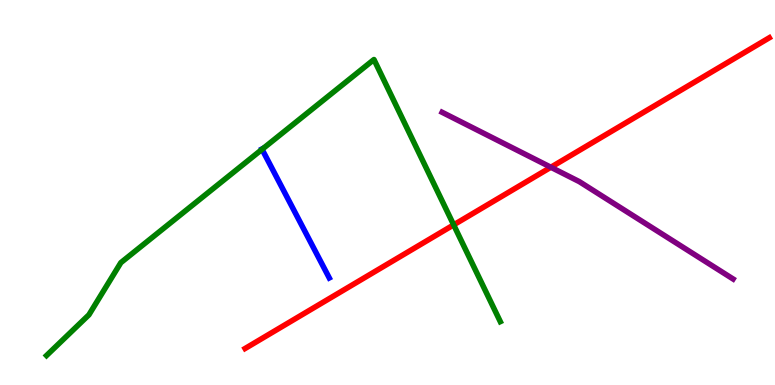[{'lines': ['blue', 'red'], 'intersections': []}, {'lines': ['green', 'red'], 'intersections': [{'x': 5.85, 'y': 4.16}]}, {'lines': ['purple', 'red'], 'intersections': [{'x': 7.11, 'y': 5.66}]}, {'lines': ['blue', 'green'], 'intersections': [{'x': 3.38, 'y': 6.12}]}, {'lines': ['blue', 'purple'], 'intersections': []}, {'lines': ['green', 'purple'], 'intersections': []}]